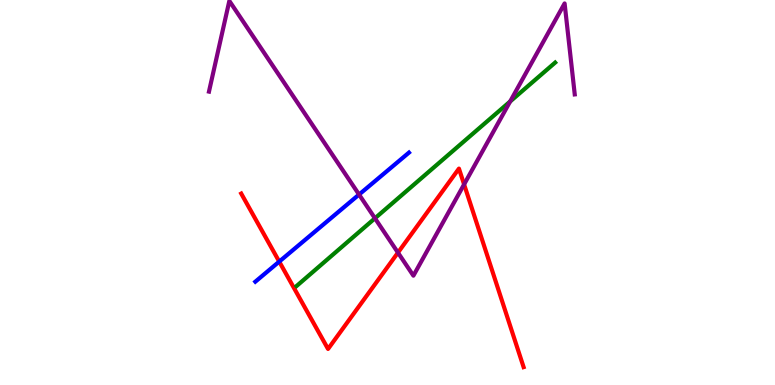[{'lines': ['blue', 'red'], 'intersections': [{'x': 3.6, 'y': 3.21}]}, {'lines': ['green', 'red'], 'intersections': []}, {'lines': ['purple', 'red'], 'intersections': [{'x': 5.14, 'y': 3.44}, {'x': 5.99, 'y': 5.21}]}, {'lines': ['blue', 'green'], 'intersections': []}, {'lines': ['blue', 'purple'], 'intersections': [{'x': 4.63, 'y': 4.95}]}, {'lines': ['green', 'purple'], 'intersections': [{'x': 4.84, 'y': 4.33}, {'x': 6.58, 'y': 7.36}]}]